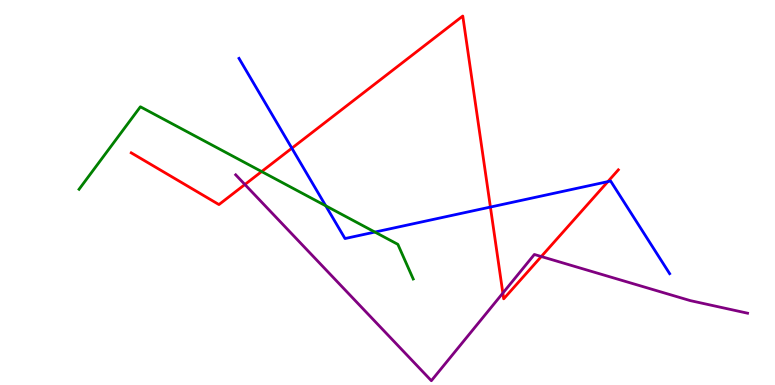[{'lines': ['blue', 'red'], 'intersections': [{'x': 3.77, 'y': 6.15}, {'x': 6.33, 'y': 4.62}, {'x': 7.84, 'y': 5.28}]}, {'lines': ['green', 'red'], 'intersections': [{'x': 3.38, 'y': 5.54}]}, {'lines': ['purple', 'red'], 'intersections': [{'x': 3.16, 'y': 5.21}, {'x': 6.49, 'y': 2.39}, {'x': 6.98, 'y': 3.34}]}, {'lines': ['blue', 'green'], 'intersections': [{'x': 4.2, 'y': 4.65}, {'x': 4.84, 'y': 3.97}]}, {'lines': ['blue', 'purple'], 'intersections': []}, {'lines': ['green', 'purple'], 'intersections': []}]